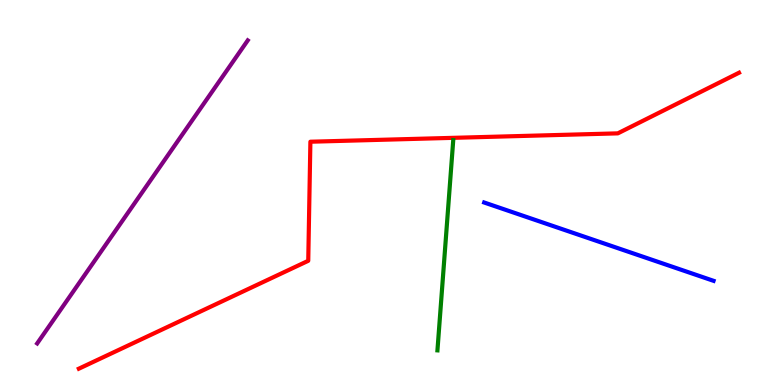[{'lines': ['blue', 'red'], 'intersections': []}, {'lines': ['green', 'red'], 'intersections': []}, {'lines': ['purple', 'red'], 'intersections': []}, {'lines': ['blue', 'green'], 'intersections': []}, {'lines': ['blue', 'purple'], 'intersections': []}, {'lines': ['green', 'purple'], 'intersections': []}]